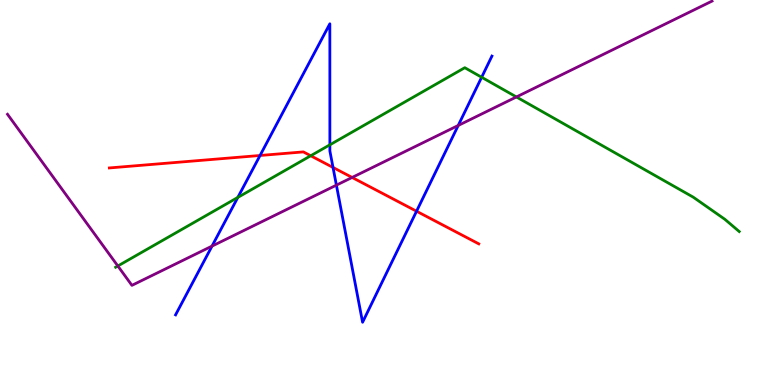[{'lines': ['blue', 'red'], 'intersections': [{'x': 3.36, 'y': 5.96}, {'x': 4.3, 'y': 5.65}, {'x': 5.37, 'y': 4.51}]}, {'lines': ['green', 'red'], 'intersections': [{'x': 4.01, 'y': 5.95}]}, {'lines': ['purple', 'red'], 'intersections': [{'x': 4.54, 'y': 5.39}]}, {'lines': ['blue', 'green'], 'intersections': [{'x': 3.07, 'y': 4.87}, {'x': 4.26, 'y': 6.24}, {'x': 6.21, 'y': 7.99}]}, {'lines': ['blue', 'purple'], 'intersections': [{'x': 2.74, 'y': 3.61}, {'x': 4.34, 'y': 5.19}, {'x': 5.91, 'y': 6.74}]}, {'lines': ['green', 'purple'], 'intersections': [{'x': 1.52, 'y': 3.09}, {'x': 6.66, 'y': 7.48}]}]